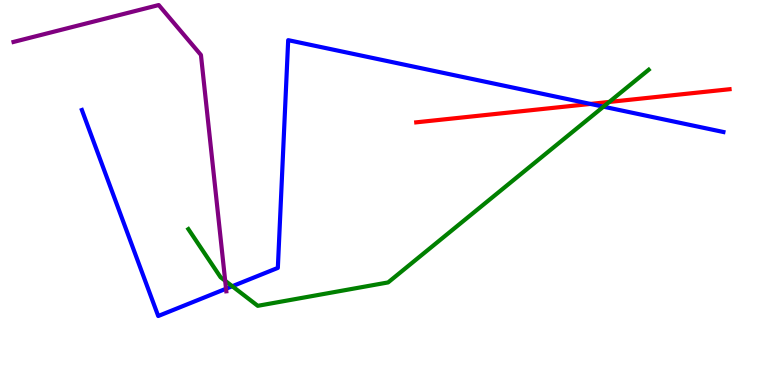[{'lines': ['blue', 'red'], 'intersections': [{'x': 7.62, 'y': 7.3}]}, {'lines': ['green', 'red'], 'intersections': [{'x': 7.86, 'y': 7.35}]}, {'lines': ['purple', 'red'], 'intersections': []}, {'lines': ['blue', 'green'], 'intersections': [{'x': 3.0, 'y': 2.57}, {'x': 7.79, 'y': 7.23}]}, {'lines': ['blue', 'purple'], 'intersections': [{'x': 2.92, 'y': 2.5}]}, {'lines': ['green', 'purple'], 'intersections': [{'x': 2.91, 'y': 2.71}]}]